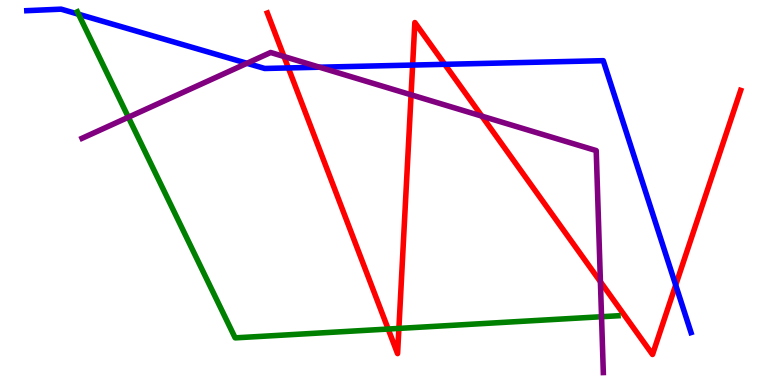[{'lines': ['blue', 'red'], 'intersections': [{'x': 3.72, 'y': 8.24}, {'x': 5.32, 'y': 8.31}, {'x': 5.74, 'y': 8.33}, {'x': 8.72, 'y': 2.6}]}, {'lines': ['green', 'red'], 'intersections': [{'x': 5.01, 'y': 1.45}, {'x': 5.15, 'y': 1.47}]}, {'lines': ['purple', 'red'], 'intersections': [{'x': 3.66, 'y': 8.53}, {'x': 5.3, 'y': 7.54}, {'x': 6.22, 'y': 6.98}, {'x': 7.75, 'y': 2.68}]}, {'lines': ['blue', 'green'], 'intersections': [{'x': 1.01, 'y': 9.63}]}, {'lines': ['blue', 'purple'], 'intersections': [{'x': 3.19, 'y': 8.36}, {'x': 4.12, 'y': 8.25}]}, {'lines': ['green', 'purple'], 'intersections': [{'x': 1.66, 'y': 6.96}, {'x': 7.76, 'y': 1.77}]}]